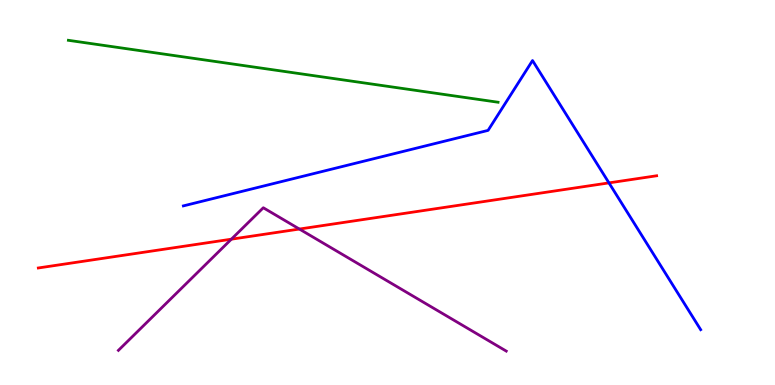[{'lines': ['blue', 'red'], 'intersections': [{'x': 7.86, 'y': 5.25}]}, {'lines': ['green', 'red'], 'intersections': []}, {'lines': ['purple', 'red'], 'intersections': [{'x': 2.99, 'y': 3.79}, {'x': 3.86, 'y': 4.05}]}, {'lines': ['blue', 'green'], 'intersections': []}, {'lines': ['blue', 'purple'], 'intersections': []}, {'lines': ['green', 'purple'], 'intersections': []}]